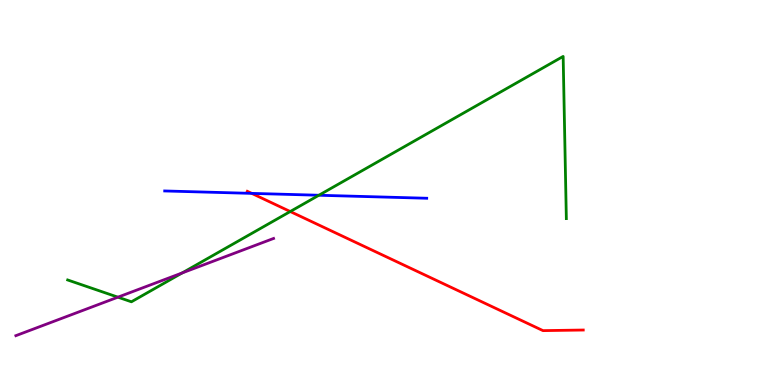[{'lines': ['blue', 'red'], 'intersections': [{'x': 3.25, 'y': 4.98}]}, {'lines': ['green', 'red'], 'intersections': [{'x': 3.74, 'y': 4.51}]}, {'lines': ['purple', 'red'], 'intersections': []}, {'lines': ['blue', 'green'], 'intersections': [{'x': 4.11, 'y': 4.93}]}, {'lines': ['blue', 'purple'], 'intersections': []}, {'lines': ['green', 'purple'], 'intersections': [{'x': 1.52, 'y': 2.28}, {'x': 2.35, 'y': 2.91}]}]